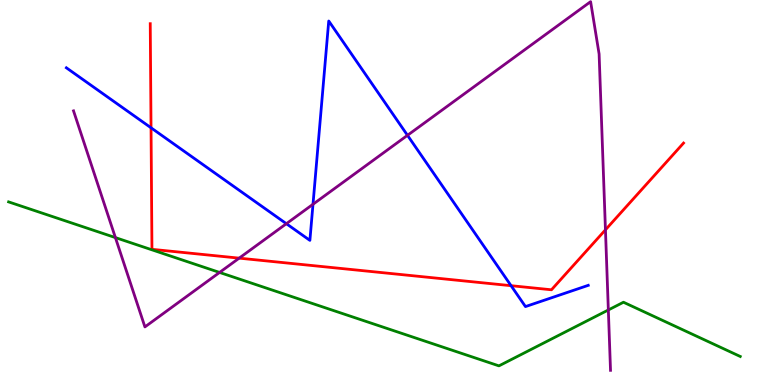[{'lines': ['blue', 'red'], 'intersections': [{'x': 1.95, 'y': 6.68}, {'x': 6.59, 'y': 2.58}]}, {'lines': ['green', 'red'], 'intersections': []}, {'lines': ['purple', 'red'], 'intersections': [{'x': 3.09, 'y': 3.29}, {'x': 7.81, 'y': 4.03}]}, {'lines': ['blue', 'green'], 'intersections': []}, {'lines': ['blue', 'purple'], 'intersections': [{'x': 3.7, 'y': 4.19}, {'x': 4.04, 'y': 4.69}, {'x': 5.26, 'y': 6.49}]}, {'lines': ['green', 'purple'], 'intersections': [{'x': 1.49, 'y': 3.83}, {'x': 2.83, 'y': 2.92}, {'x': 7.85, 'y': 1.95}]}]